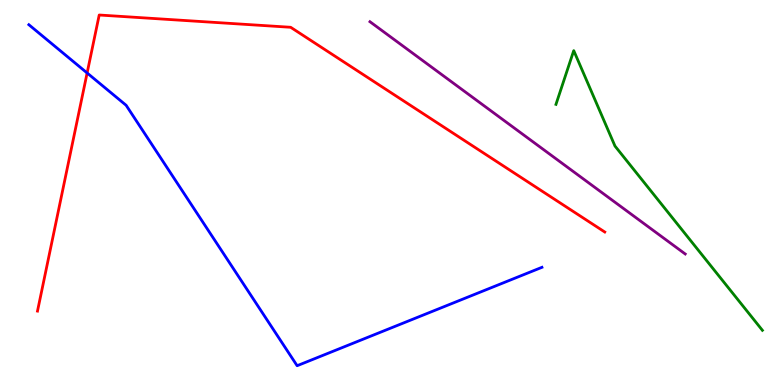[{'lines': ['blue', 'red'], 'intersections': [{'x': 1.12, 'y': 8.1}]}, {'lines': ['green', 'red'], 'intersections': []}, {'lines': ['purple', 'red'], 'intersections': []}, {'lines': ['blue', 'green'], 'intersections': []}, {'lines': ['blue', 'purple'], 'intersections': []}, {'lines': ['green', 'purple'], 'intersections': []}]